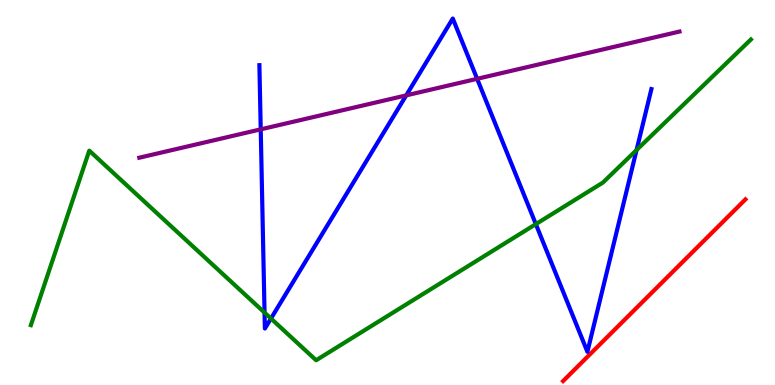[{'lines': ['blue', 'red'], 'intersections': []}, {'lines': ['green', 'red'], 'intersections': []}, {'lines': ['purple', 'red'], 'intersections': []}, {'lines': ['blue', 'green'], 'intersections': [{'x': 3.41, 'y': 1.88}, {'x': 3.5, 'y': 1.73}, {'x': 6.91, 'y': 4.18}, {'x': 8.21, 'y': 6.1}]}, {'lines': ['blue', 'purple'], 'intersections': [{'x': 3.36, 'y': 6.64}, {'x': 5.24, 'y': 7.52}, {'x': 6.16, 'y': 7.95}]}, {'lines': ['green', 'purple'], 'intersections': []}]